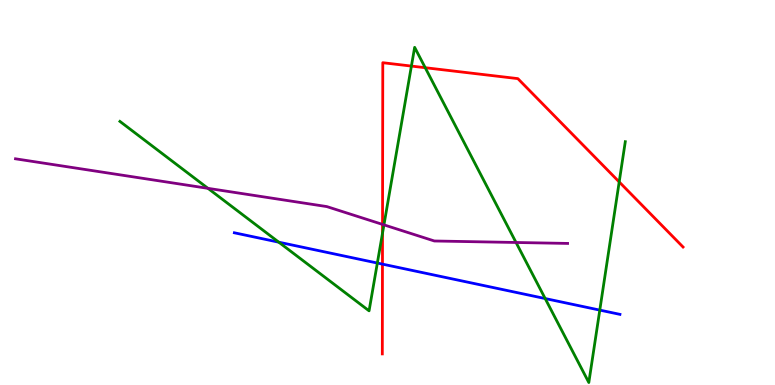[{'lines': ['blue', 'red'], 'intersections': [{'x': 4.93, 'y': 3.14}]}, {'lines': ['green', 'red'], 'intersections': [{'x': 4.94, 'y': 3.94}, {'x': 5.31, 'y': 8.28}, {'x': 5.49, 'y': 8.24}, {'x': 7.99, 'y': 5.27}]}, {'lines': ['purple', 'red'], 'intersections': [{'x': 4.94, 'y': 4.17}]}, {'lines': ['blue', 'green'], 'intersections': [{'x': 3.6, 'y': 3.71}, {'x': 4.87, 'y': 3.17}, {'x': 7.03, 'y': 2.25}, {'x': 7.74, 'y': 1.95}]}, {'lines': ['blue', 'purple'], 'intersections': []}, {'lines': ['green', 'purple'], 'intersections': [{'x': 2.68, 'y': 5.11}, {'x': 4.95, 'y': 4.16}, {'x': 6.66, 'y': 3.7}]}]